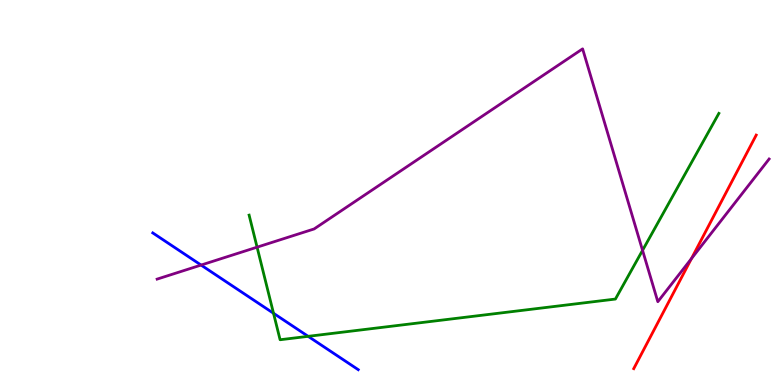[{'lines': ['blue', 'red'], 'intersections': []}, {'lines': ['green', 'red'], 'intersections': []}, {'lines': ['purple', 'red'], 'intersections': [{'x': 8.92, 'y': 3.28}]}, {'lines': ['blue', 'green'], 'intersections': [{'x': 3.53, 'y': 1.86}, {'x': 3.98, 'y': 1.26}]}, {'lines': ['blue', 'purple'], 'intersections': [{'x': 2.59, 'y': 3.12}]}, {'lines': ['green', 'purple'], 'intersections': [{'x': 3.32, 'y': 3.58}, {'x': 8.29, 'y': 3.5}]}]